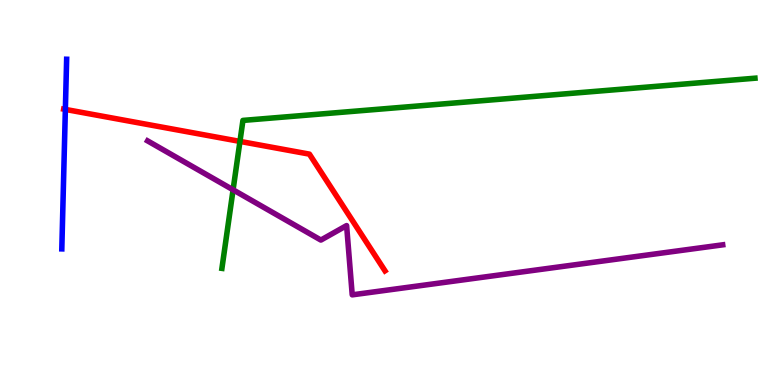[{'lines': ['blue', 'red'], 'intersections': [{'x': 0.843, 'y': 7.16}]}, {'lines': ['green', 'red'], 'intersections': [{'x': 3.1, 'y': 6.33}]}, {'lines': ['purple', 'red'], 'intersections': []}, {'lines': ['blue', 'green'], 'intersections': []}, {'lines': ['blue', 'purple'], 'intersections': []}, {'lines': ['green', 'purple'], 'intersections': [{'x': 3.01, 'y': 5.07}]}]